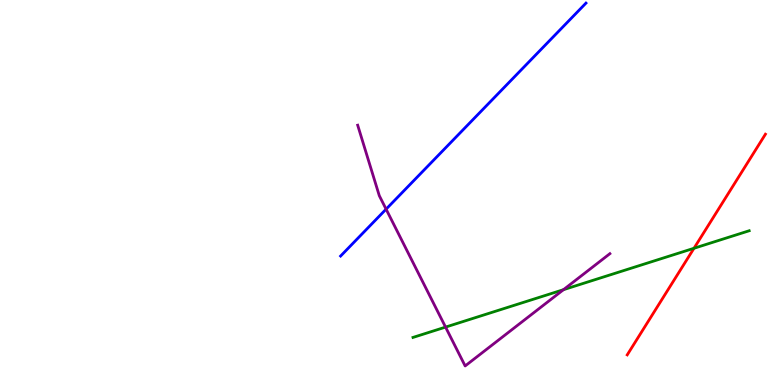[{'lines': ['blue', 'red'], 'intersections': []}, {'lines': ['green', 'red'], 'intersections': [{'x': 8.95, 'y': 3.55}]}, {'lines': ['purple', 'red'], 'intersections': []}, {'lines': ['blue', 'green'], 'intersections': []}, {'lines': ['blue', 'purple'], 'intersections': [{'x': 4.98, 'y': 4.57}]}, {'lines': ['green', 'purple'], 'intersections': [{'x': 5.75, 'y': 1.5}, {'x': 7.27, 'y': 2.48}]}]